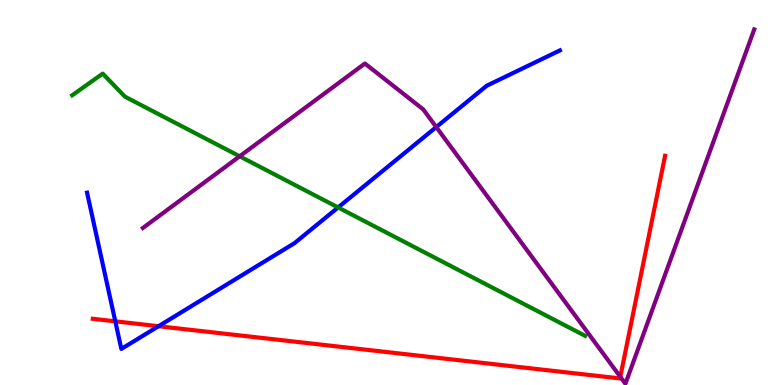[{'lines': ['blue', 'red'], 'intersections': [{'x': 1.49, 'y': 1.65}, {'x': 2.05, 'y': 1.53}]}, {'lines': ['green', 'red'], 'intersections': []}, {'lines': ['purple', 'red'], 'intersections': [{'x': 8.0, 'y': 0.212}]}, {'lines': ['blue', 'green'], 'intersections': [{'x': 4.36, 'y': 4.61}]}, {'lines': ['blue', 'purple'], 'intersections': [{'x': 5.63, 'y': 6.7}]}, {'lines': ['green', 'purple'], 'intersections': [{'x': 3.09, 'y': 5.94}]}]